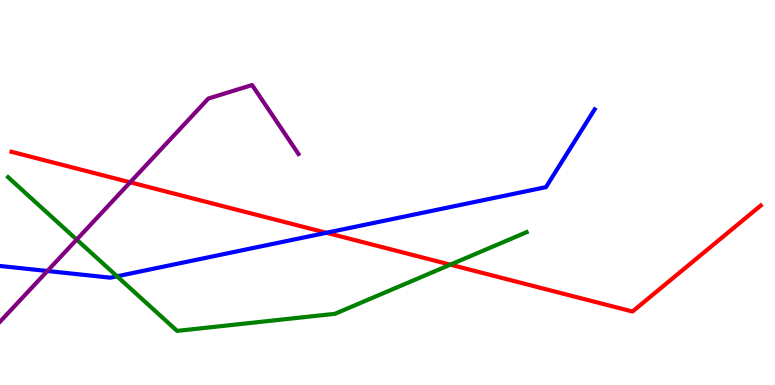[{'lines': ['blue', 'red'], 'intersections': [{'x': 4.21, 'y': 3.95}]}, {'lines': ['green', 'red'], 'intersections': [{'x': 5.81, 'y': 3.13}]}, {'lines': ['purple', 'red'], 'intersections': [{'x': 1.68, 'y': 5.26}]}, {'lines': ['blue', 'green'], 'intersections': [{'x': 1.51, 'y': 2.82}]}, {'lines': ['blue', 'purple'], 'intersections': [{'x': 0.611, 'y': 2.96}]}, {'lines': ['green', 'purple'], 'intersections': [{'x': 0.99, 'y': 3.78}]}]